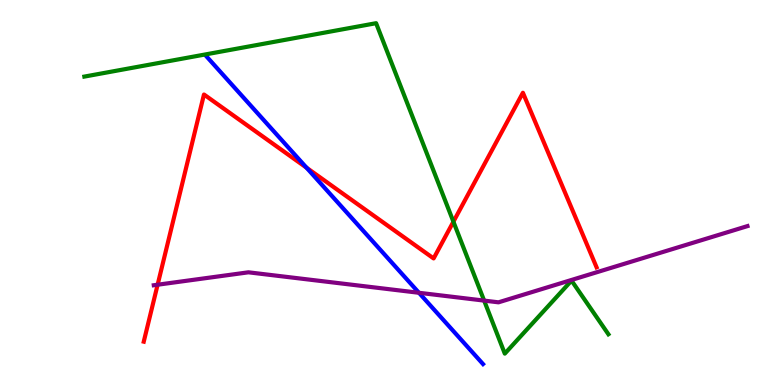[{'lines': ['blue', 'red'], 'intersections': [{'x': 3.96, 'y': 5.64}]}, {'lines': ['green', 'red'], 'intersections': [{'x': 5.85, 'y': 4.24}]}, {'lines': ['purple', 'red'], 'intersections': [{'x': 2.03, 'y': 2.6}]}, {'lines': ['blue', 'green'], 'intersections': []}, {'lines': ['blue', 'purple'], 'intersections': [{'x': 5.41, 'y': 2.4}]}, {'lines': ['green', 'purple'], 'intersections': [{'x': 6.25, 'y': 2.19}]}]